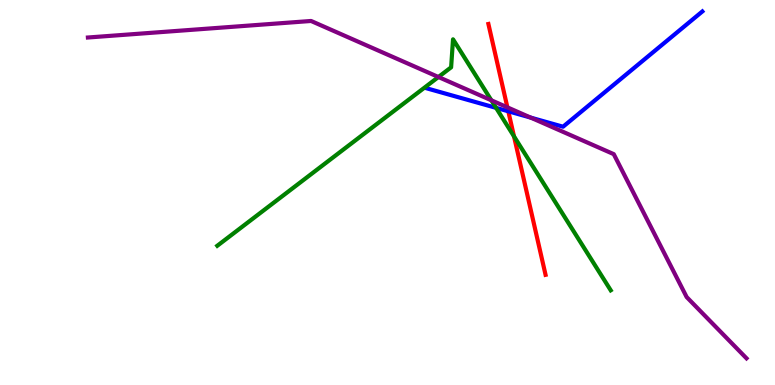[{'lines': ['blue', 'red'], 'intersections': [{'x': 6.56, 'y': 7.11}]}, {'lines': ['green', 'red'], 'intersections': [{'x': 6.63, 'y': 6.46}]}, {'lines': ['purple', 'red'], 'intersections': [{'x': 6.55, 'y': 7.21}]}, {'lines': ['blue', 'green'], 'intersections': [{'x': 6.4, 'y': 7.2}]}, {'lines': ['blue', 'purple'], 'intersections': [{'x': 6.85, 'y': 6.95}]}, {'lines': ['green', 'purple'], 'intersections': [{'x': 5.66, 'y': 8.0}, {'x': 6.34, 'y': 7.4}]}]